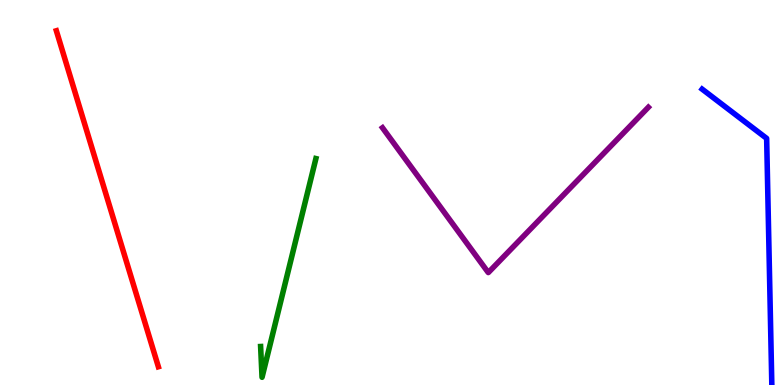[{'lines': ['blue', 'red'], 'intersections': []}, {'lines': ['green', 'red'], 'intersections': []}, {'lines': ['purple', 'red'], 'intersections': []}, {'lines': ['blue', 'green'], 'intersections': []}, {'lines': ['blue', 'purple'], 'intersections': []}, {'lines': ['green', 'purple'], 'intersections': []}]